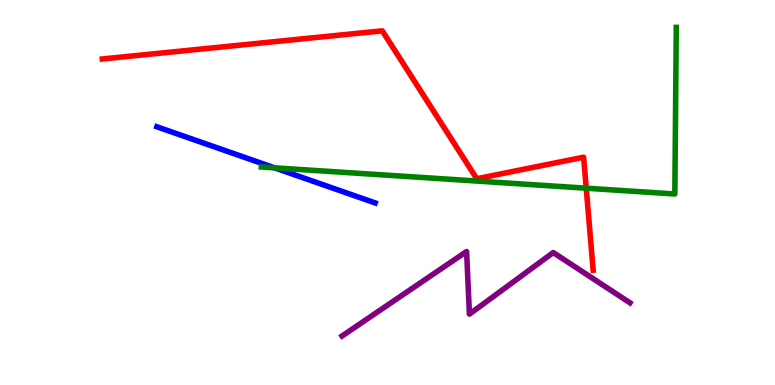[{'lines': ['blue', 'red'], 'intersections': []}, {'lines': ['green', 'red'], 'intersections': [{'x': 7.56, 'y': 5.11}]}, {'lines': ['purple', 'red'], 'intersections': []}, {'lines': ['blue', 'green'], 'intersections': [{'x': 3.54, 'y': 5.64}]}, {'lines': ['blue', 'purple'], 'intersections': []}, {'lines': ['green', 'purple'], 'intersections': []}]